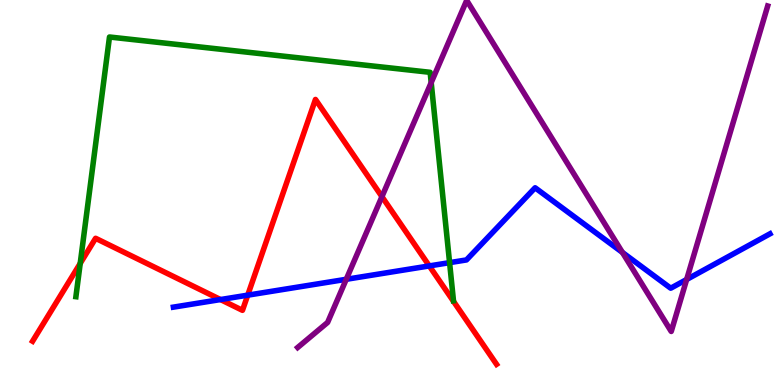[{'lines': ['blue', 'red'], 'intersections': [{'x': 2.85, 'y': 2.22}, {'x': 3.2, 'y': 2.33}, {'x': 5.54, 'y': 3.09}]}, {'lines': ['green', 'red'], 'intersections': [{'x': 1.04, 'y': 3.16}]}, {'lines': ['purple', 'red'], 'intersections': [{'x': 4.93, 'y': 4.89}]}, {'lines': ['blue', 'green'], 'intersections': [{'x': 5.8, 'y': 3.18}]}, {'lines': ['blue', 'purple'], 'intersections': [{'x': 4.47, 'y': 2.75}, {'x': 8.03, 'y': 3.44}, {'x': 8.86, 'y': 2.74}]}, {'lines': ['green', 'purple'], 'intersections': [{'x': 5.56, 'y': 7.85}]}]